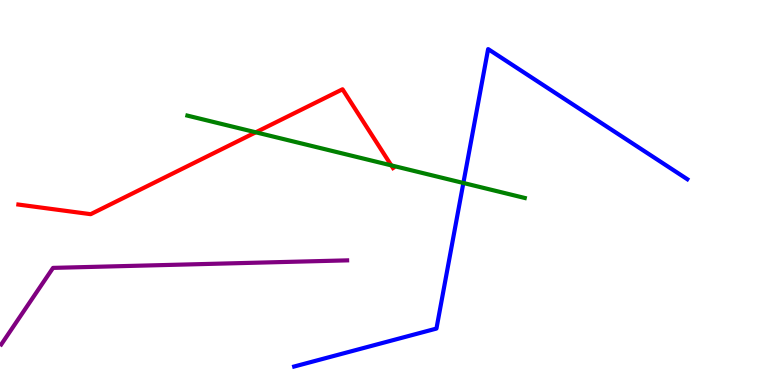[{'lines': ['blue', 'red'], 'intersections': []}, {'lines': ['green', 'red'], 'intersections': [{'x': 3.3, 'y': 6.56}, {'x': 5.05, 'y': 5.7}]}, {'lines': ['purple', 'red'], 'intersections': []}, {'lines': ['blue', 'green'], 'intersections': [{'x': 5.98, 'y': 5.25}]}, {'lines': ['blue', 'purple'], 'intersections': []}, {'lines': ['green', 'purple'], 'intersections': []}]